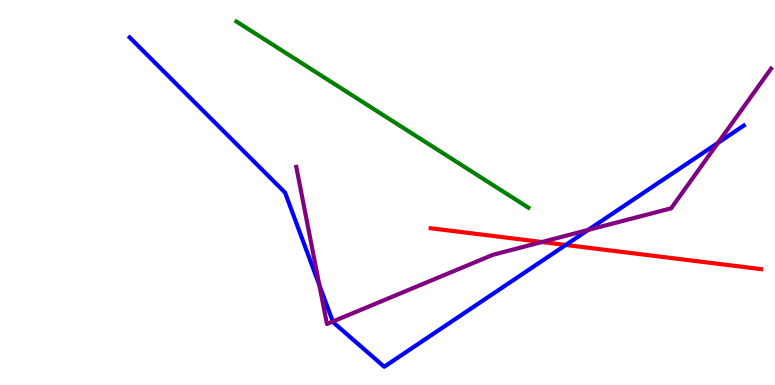[{'lines': ['blue', 'red'], 'intersections': [{'x': 7.3, 'y': 3.64}]}, {'lines': ['green', 'red'], 'intersections': []}, {'lines': ['purple', 'red'], 'intersections': [{'x': 6.99, 'y': 3.71}]}, {'lines': ['blue', 'green'], 'intersections': []}, {'lines': ['blue', 'purple'], 'intersections': [{'x': 4.12, 'y': 2.59}, {'x': 4.29, 'y': 1.65}, {'x': 7.59, 'y': 4.03}, {'x': 9.26, 'y': 6.29}]}, {'lines': ['green', 'purple'], 'intersections': []}]